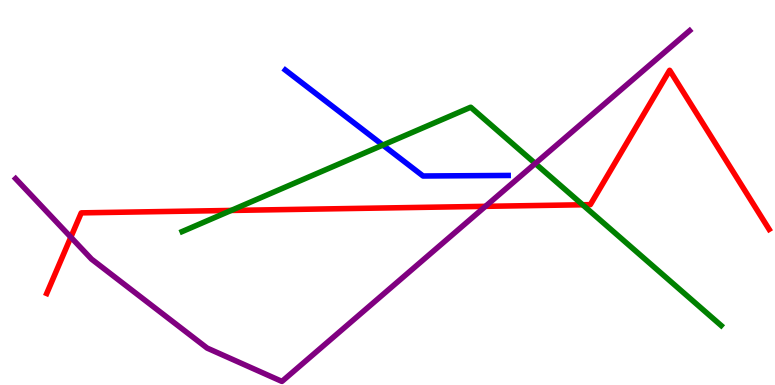[{'lines': ['blue', 'red'], 'intersections': []}, {'lines': ['green', 'red'], 'intersections': [{'x': 2.98, 'y': 4.53}, {'x': 7.52, 'y': 4.68}]}, {'lines': ['purple', 'red'], 'intersections': [{'x': 0.914, 'y': 3.84}, {'x': 6.26, 'y': 4.64}]}, {'lines': ['blue', 'green'], 'intersections': [{'x': 4.94, 'y': 6.23}]}, {'lines': ['blue', 'purple'], 'intersections': []}, {'lines': ['green', 'purple'], 'intersections': [{'x': 6.91, 'y': 5.75}]}]